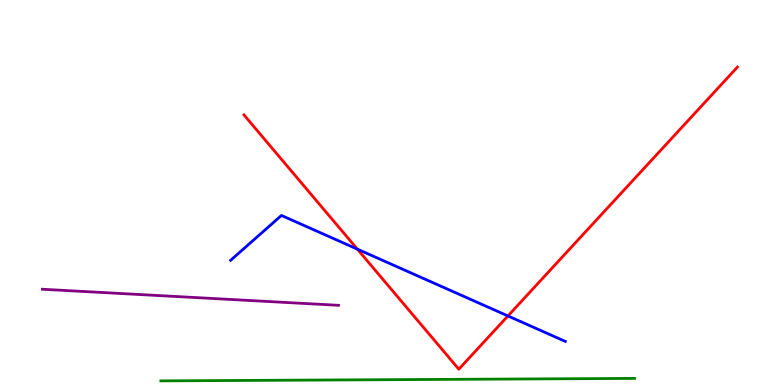[{'lines': ['blue', 'red'], 'intersections': [{'x': 4.61, 'y': 3.53}, {'x': 6.55, 'y': 1.79}]}, {'lines': ['green', 'red'], 'intersections': []}, {'lines': ['purple', 'red'], 'intersections': []}, {'lines': ['blue', 'green'], 'intersections': []}, {'lines': ['blue', 'purple'], 'intersections': []}, {'lines': ['green', 'purple'], 'intersections': []}]